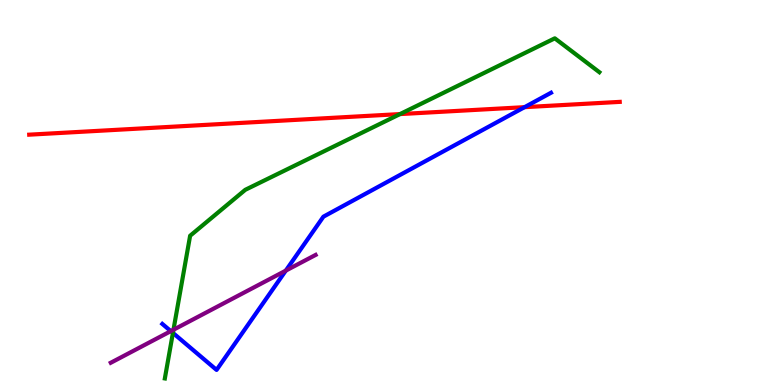[{'lines': ['blue', 'red'], 'intersections': [{'x': 6.77, 'y': 7.22}]}, {'lines': ['green', 'red'], 'intersections': [{'x': 5.16, 'y': 7.04}]}, {'lines': ['purple', 'red'], 'intersections': []}, {'lines': ['blue', 'green'], 'intersections': [{'x': 2.23, 'y': 1.35}]}, {'lines': ['blue', 'purple'], 'intersections': [{'x': 2.2, 'y': 1.4}, {'x': 3.69, 'y': 2.97}]}, {'lines': ['green', 'purple'], 'intersections': [{'x': 2.24, 'y': 1.44}]}]